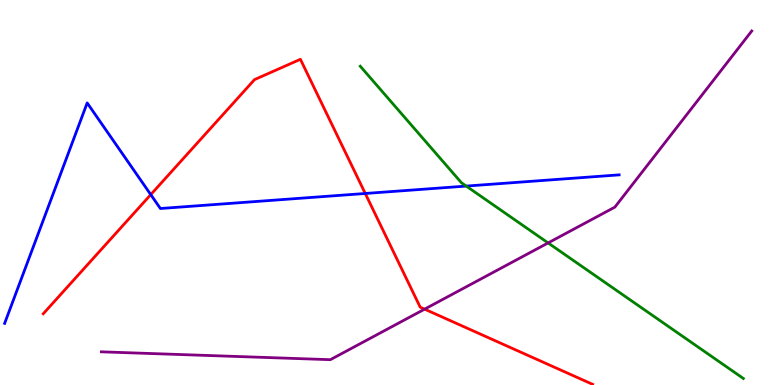[{'lines': ['blue', 'red'], 'intersections': [{'x': 1.95, 'y': 4.94}, {'x': 4.71, 'y': 4.97}]}, {'lines': ['green', 'red'], 'intersections': []}, {'lines': ['purple', 'red'], 'intersections': [{'x': 5.48, 'y': 1.97}]}, {'lines': ['blue', 'green'], 'intersections': [{'x': 6.02, 'y': 5.17}]}, {'lines': ['blue', 'purple'], 'intersections': []}, {'lines': ['green', 'purple'], 'intersections': [{'x': 7.07, 'y': 3.69}]}]